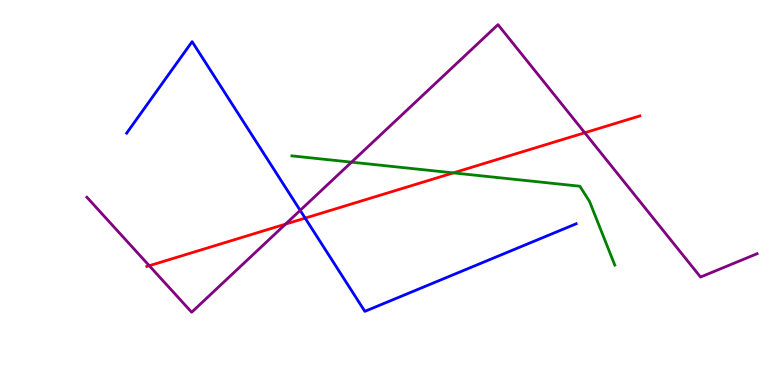[{'lines': ['blue', 'red'], 'intersections': [{'x': 3.94, 'y': 4.33}]}, {'lines': ['green', 'red'], 'intersections': [{'x': 5.85, 'y': 5.51}]}, {'lines': ['purple', 'red'], 'intersections': [{'x': 1.93, 'y': 3.1}, {'x': 3.68, 'y': 4.18}, {'x': 7.55, 'y': 6.55}]}, {'lines': ['blue', 'green'], 'intersections': []}, {'lines': ['blue', 'purple'], 'intersections': [{'x': 3.87, 'y': 4.54}]}, {'lines': ['green', 'purple'], 'intersections': [{'x': 4.54, 'y': 5.79}]}]